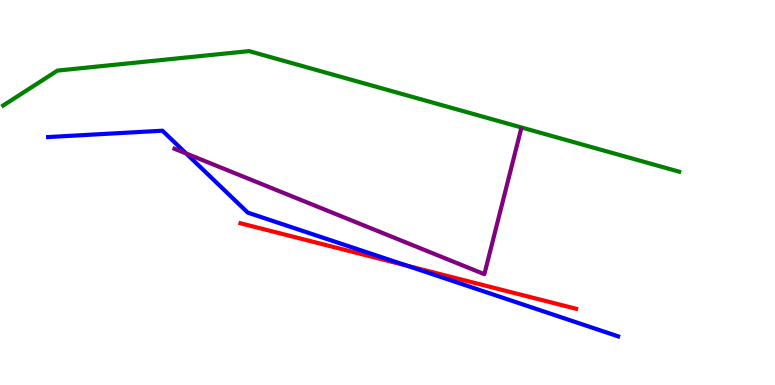[{'lines': ['blue', 'red'], 'intersections': [{'x': 5.25, 'y': 3.1}]}, {'lines': ['green', 'red'], 'intersections': []}, {'lines': ['purple', 'red'], 'intersections': []}, {'lines': ['blue', 'green'], 'intersections': []}, {'lines': ['blue', 'purple'], 'intersections': [{'x': 2.4, 'y': 6.01}]}, {'lines': ['green', 'purple'], 'intersections': []}]